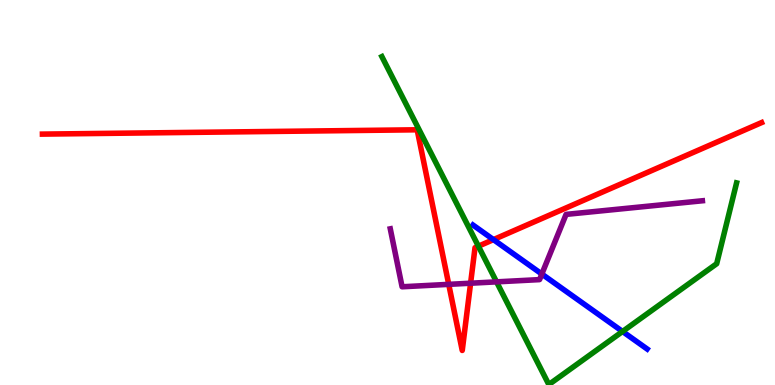[{'lines': ['blue', 'red'], 'intersections': [{'x': 6.37, 'y': 3.78}]}, {'lines': ['green', 'red'], 'intersections': [{'x': 6.17, 'y': 3.61}]}, {'lines': ['purple', 'red'], 'intersections': [{'x': 5.79, 'y': 2.61}, {'x': 6.07, 'y': 2.64}]}, {'lines': ['blue', 'green'], 'intersections': [{'x': 8.03, 'y': 1.39}]}, {'lines': ['blue', 'purple'], 'intersections': [{'x': 6.99, 'y': 2.88}]}, {'lines': ['green', 'purple'], 'intersections': [{'x': 6.41, 'y': 2.68}]}]